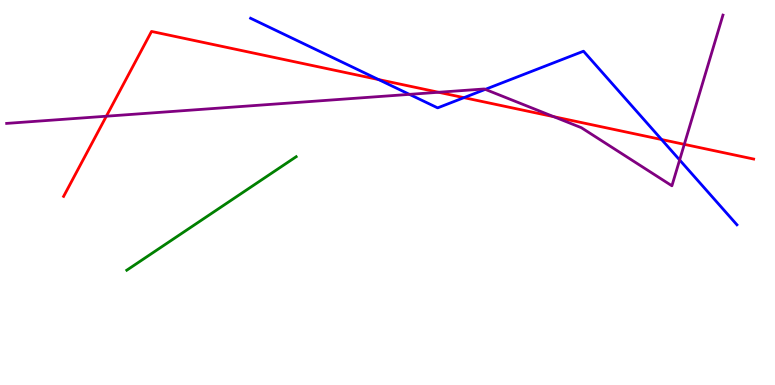[{'lines': ['blue', 'red'], 'intersections': [{'x': 4.88, 'y': 7.93}, {'x': 5.99, 'y': 7.46}, {'x': 8.54, 'y': 6.38}]}, {'lines': ['green', 'red'], 'intersections': []}, {'lines': ['purple', 'red'], 'intersections': [{'x': 1.37, 'y': 6.98}, {'x': 5.66, 'y': 7.6}, {'x': 7.15, 'y': 6.97}, {'x': 8.83, 'y': 6.25}]}, {'lines': ['blue', 'green'], 'intersections': []}, {'lines': ['blue', 'purple'], 'intersections': [{'x': 5.28, 'y': 7.55}, {'x': 6.26, 'y': 7.68}, {'x': 8.77, 'y': 5.85}]}, {'lines': ['green', 'purple'], 'intersections': []}]